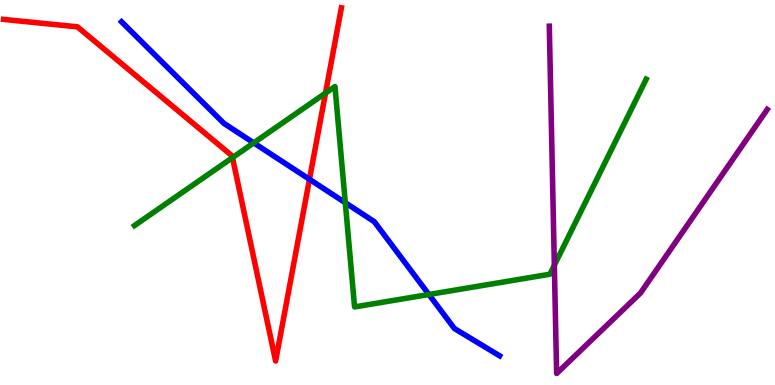[{'lines': ['blue', 'red'], 'intersections': [{'x': 3.99, 'y': 5.34}]}, {'lines': ['green', 'red'], 'intersections': [{'x': 3.0, 'y': 5.91}, {'x': 4.2, 'y': 7.58}]}, {'lines': ['purple', 'red'], 'intersections': []}, {'lines': ['blue', 'green'], 'intersections': [{'x': 3.27, 'y': 6.29}, {'x': 4.46, 'y': 4.73}, {'x': 5.53, 'y': 2.35}]}, {'lines': ['blue', 'purple'], 'intersections': []}, {'lines': ['green', 'purple'], 'intersections': [{'x': 7.15, 'y': 3.11}]}]